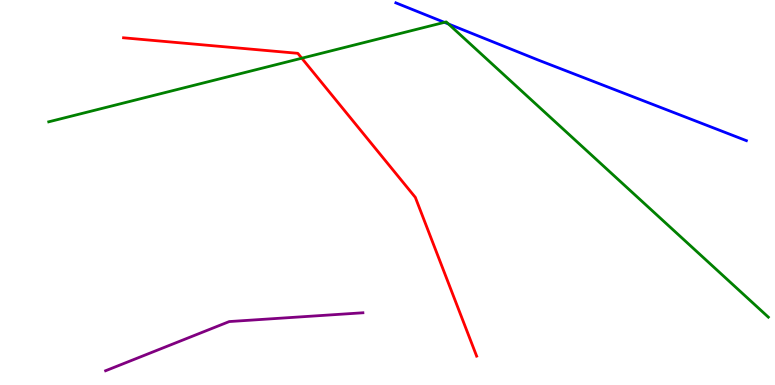[{'lines': ['blue', 'red'], 'intersections': []}, {'lines': ['green', 'red'], 'intersections': [{'x': 3.89, 'y': 8.49}]}, {'lines': ['purple', 'red'], 'intersections': []}, {'lines': ['blue', 'green'], 'intersections': [{'x': 5.73, 'y': 9.42}, {'x': 5.79, 'y': 9.38}]}, {'lines': ['blue', 'purple'], 'intersections': []}, {'lines': ['green', 'purple'], 'intersections': []}]